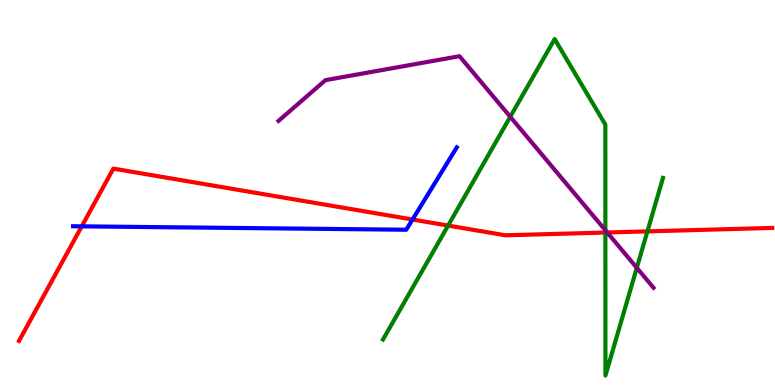[{'lines': ['blue', 'red'], 'intersections': [{'x': 1.05, 'y': 4.12}, {'x': 5.32, 'y': 4.3}]}, {'lines': ['green', 'red'], 'intersections': [{'x': 5.78, 'y': 4.14}, {'x': 7.81, 'y': 3.96}, {'x': 8.35, 'y': 3.99}]}, {'lines': ['purple', 'red'], 'intersections': [{'x': 7.83, 'y': 3.96}]}, {'lines': ['blue', 'green'], 'intersections': []}, {'lines': ['blue', 'purple'], 'intersections': []}, {'lines': ['green', 'purple'], 'intersections': [{'x': 6.58, 'y': 6.97}, {'x': 7.81, 'y': 4.02}, {'x': 8.22, 'y': 3.04}]}]